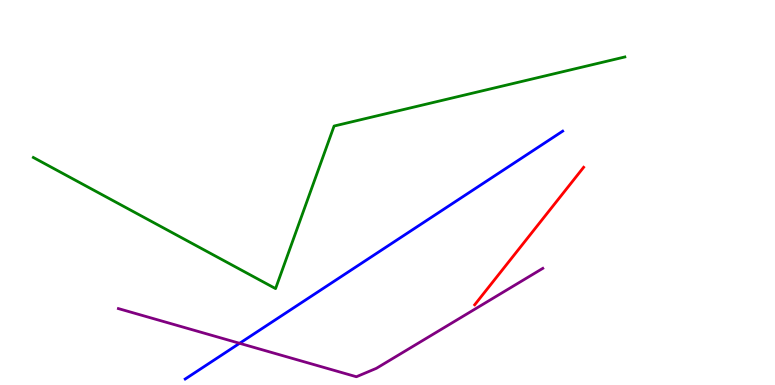[{'lines': ['blue', 'red'], 'intersections': []}, {'lines': ['green', 'red'], 'intersections': []}, {'lines': ['purple', 'red'], 'intersections': []}, {'lines': ['blue', 'green'], 'intersections': []}, {'lines': ['blue', 'purple'], 'intersections': [{'x': 3.09, 'y': 1.08}]}, {'lines': ['green', 'purple'], 'intersections': []}]